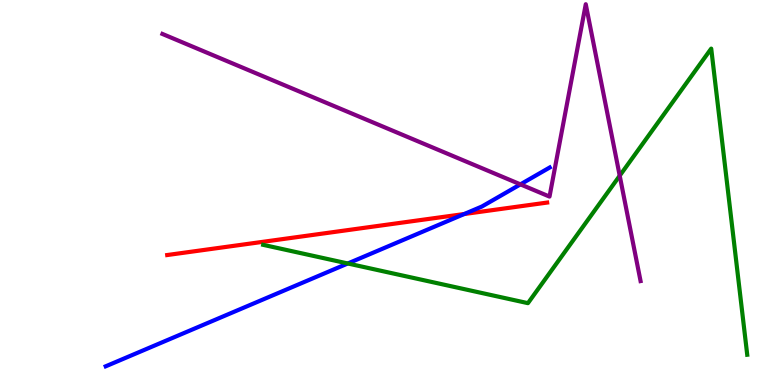[{'lines': ['blue', 'red'], 'intersections': [{'x': 5.99, 'y': 4.44}]}, {'lines': ['green', 'red'], 'intersections': []}, {'lines': ['purple', 'red'], 'intersections': []}, {'lines': ['blue', 'green'], 'intersections': [{'x': 4.49, 'y': 3.16}]}, {'lines': ['blue', 'purple'], 'intersections': [{'x': 6.72, 'y': 5.21}]}, {'lines': ['green', 'purple'], 'intersections': [{'x': 8.0, 'y': 5.44}]}]